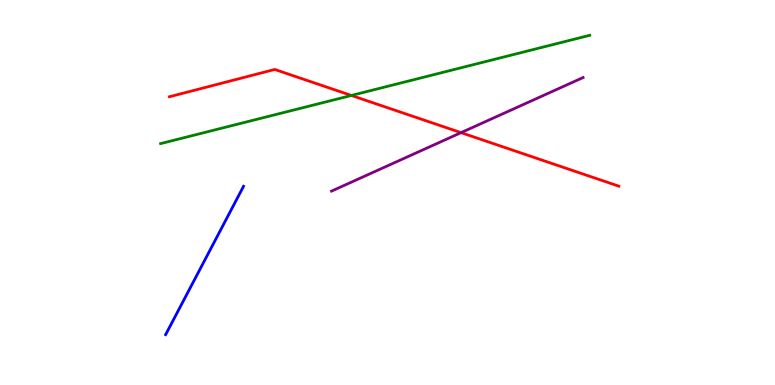[{'lines': ['blue', 'red'], 'intersections': []}, {'lines': ['green', 'red'], 'intersections': [{'x': 4.53, 'y': 7.52}]}, {'lines': ['purple', 'red'], 'intersections': [{'x': 5.95, 'y': 6.55}]}, {'lines': ['blue', 'green'], 'intersections': []}, {'lines': ['blue', 'purple'], 'intersections': []}, {'lines': ['green', 'purple'], 'intersections': []}]